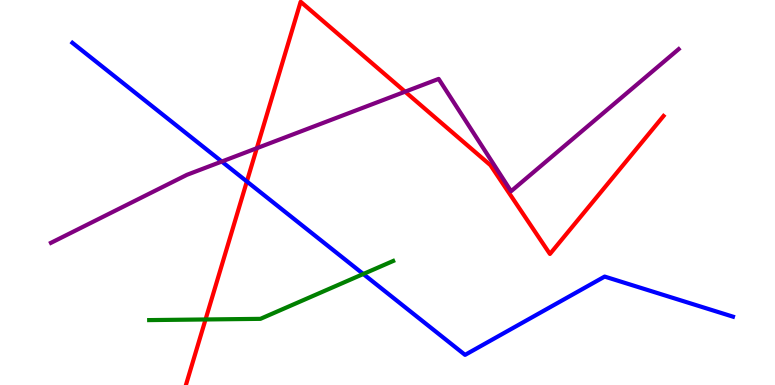[{'lines': ['blue', 'red'], 'intersections': [{'x': 3.19, 'y': 5.29}]}, {'lines': ['green', 'red'], 'intersections': [{'x': 2.65, 'y': 1.7}]}, {'lines': ['purple', 'red'], 'intersections': [{'x': 3.31, 'y': 6.15}, {'x': 5.23, 'y': 7.62}]}, {'lines': ['blue', 'green'], 'intersections': [{'x': 4.69, 'y': 2.88}]}, {'lines': ['blue', 'purple'], 'intersections': [{'x': 2.86, 'y': 5.8}]}, {'lines': ['green', 'purple'], 'intersections': []}]